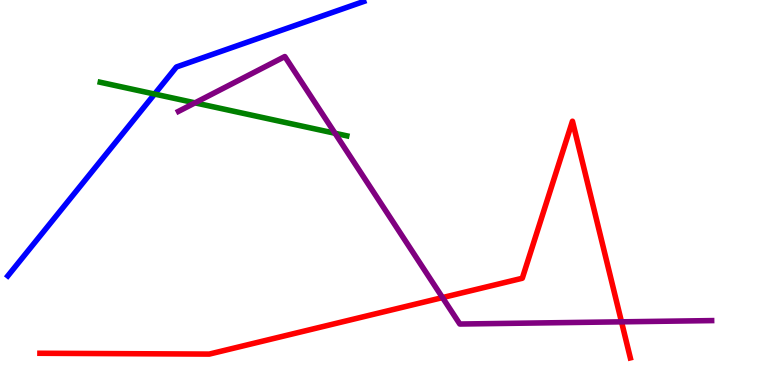[{'lines': ['blue', 'red'], 'intersections': []}, {'lines': ['green', 'red'], 'intersections': []}, {'lines': ['purple', 'red'], 'intersections': [{'x': 5.71, 'y': 2.27}, {'x': 8.02, 'y': 1.64}]}, {'lines': ['blue', 'green'], 'intersections': [{'x': 1.99, 'y': 7.56}]}, {'lines': ['blue', 'purple'], 'intersections': []}, {'lines': ['green', 'purple'], 'intersections': [{'x': 2.52, 'y': 7.33}, {'x': 4.32, 'y': 6.54}]}]